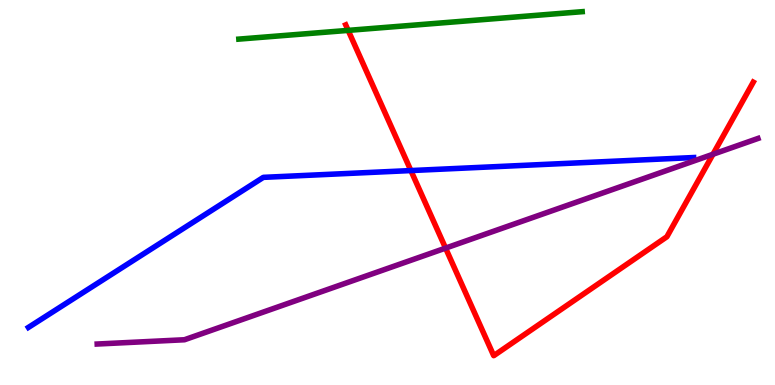[{'lines': ['blue', 'red'], 'intersections': [{'x': 5.3, 'y': 5.57}]}, {'lines': ['green', 'red'], 'intersections': [{'x': 4.49, 'y': 9.21}]}, {'lines': ['purple', 'red'], 'intersections': [{'x': 5.75, 'y': 3.56}, {'x': 9.2, 'y': 5.99}]}, {'lines': ['blue', 'green'], 'intersections': []}, {'lines': ['blue', 'purple'], 'intersections': []}, {'lines': ['green', 'purple'], 'intersections': []}]